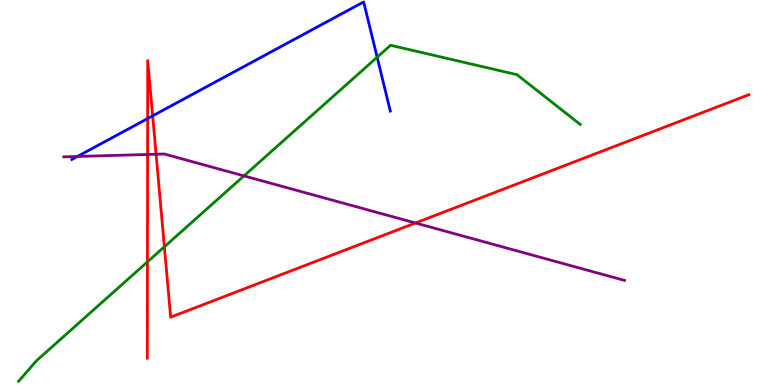[{'lines': ['blue', 'red'], 'intersections': [{'x': 1.91, 'y': 6.92}, {'x': 1.97, 'y': 6.99}]}, {'lines': ['green', 'red'], 'intersections': [{'x': 1.9, 'y': 3.2}, {'x': 2.12, 'y': 3.59}]}, {'lines': ['purple', 'red'], 'intersections': [{'x': 1.9, 'y': 5.99}, {'x': 2.01, 'y': 5.99}, {'x': 5.36, 'y': 4.21}]}, {'lines': ['blue', 'green'], 'intersections': [{'x': 4.87, 'y': 8.51}]}, {'lines': ['blue', 'purple'], 'intersections': [{'x': 0.999, 'y': 5.94}]}, {'lines': ['green', 'purple'], 'intersections': [{'x': 3.15, 'y': 5.43}]}]